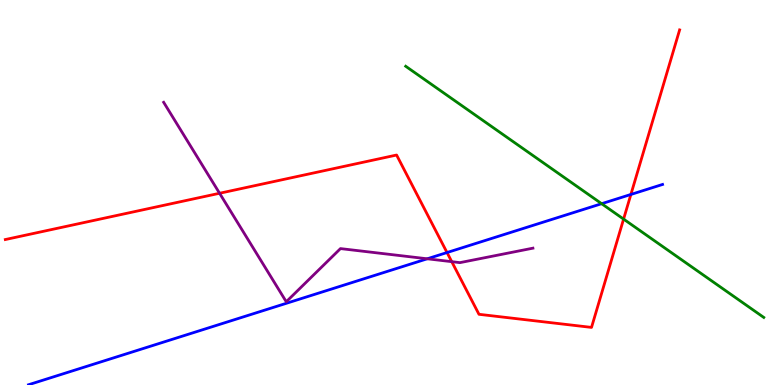[{'lines': ['blue', 'red'], 'intersections': [{'x': 5.77, 'y': 3.44}, {'x': 8.14, 'y': 4.95}]}, {'lines': ['green', 'red'], 'intersections': [{'x': 8.05, 'y': 4.31}]}, {'lines': ['purple', 'red'], 'intersections': [{'x': 2.83, 'y': 4.98}, {'x': 5.83, 'y': 3.2}]}, {'lines': ['blue', 'green'], 'intersections': [{'x': 7.76, 'y': 4.71}]}, {'lines': ['blue', 'purple'], 'intersections': [{'x': 5.51, 'y': 3.28}]}, {'lines': ['green', 'purple'], 'intersections': []}]